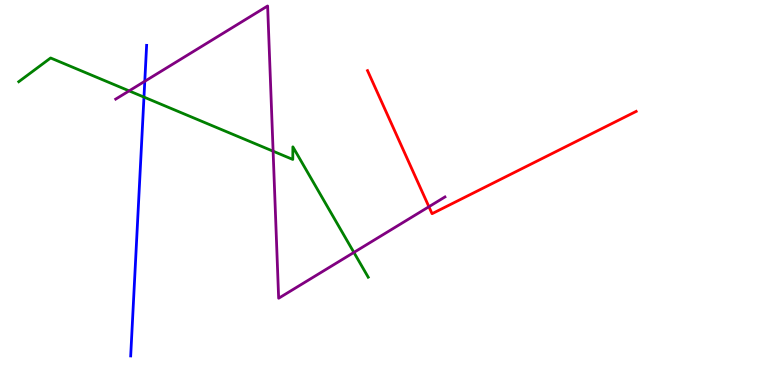[{'lines': ['blue', 'red'], 'intersections': []}, {'lines': ['green', 'red'], 'intersections': []}, {'lines': ['purple', 'red'], 'intersections': [{'x': 5.53, 'y': 4.63}]}, {'lines': ['blue', 'green'], 'intersections': [{'x': 1.86, 'y': 7.48}]}, {'lines': ['blue', 'purple'], 'intersections': [{'x': 1.87, 'y': 7.89}]}, {'lines': ['green', 'purple'], 'intersections': [{'x': 1.67, 'y': 7.64}, {'x': 3.52, 'y': 6.07}, {'x': 4.57, 'y': 3.44}]}]